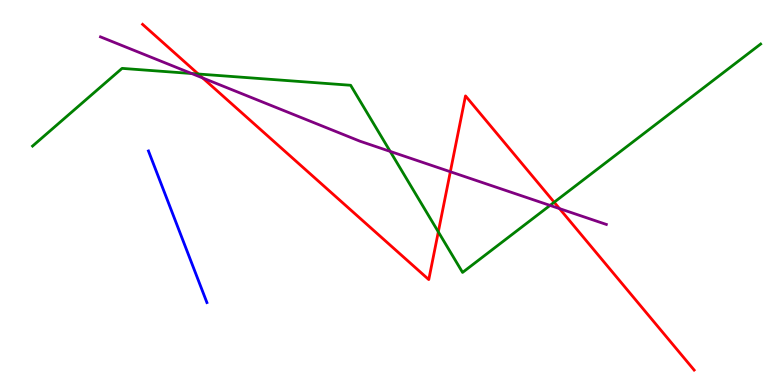[{'lines': ['blue', 'red'], 'intersections': []}, {'lines': ['green', 'red'], 'intersections': [{'x': 2.56, 'y': 8.08}, {'x': 5.66, 'y': 3.98}, {'x': 7.15, 'y': 4.75}]}, {'lines': ['purple', 'red'], 'intersections': [{'x': 2.62, 'y': 7.98}, {'x': 5.81, 'y': 5.54}, {'x': 7.22, 'y': 4.58}]}, {'lines': ['blue', 'green'], 'intersections': []}, {'lines': ['blue', 'purple'], 'intersections': []}, {'lines': ['green', 'purple'], 'intersections': [{'x': 2.47, 'y': 8.09}, {'x': 5.03, 'y': 6.07}, {'x': 7.1, 'y': 4.66}]}]